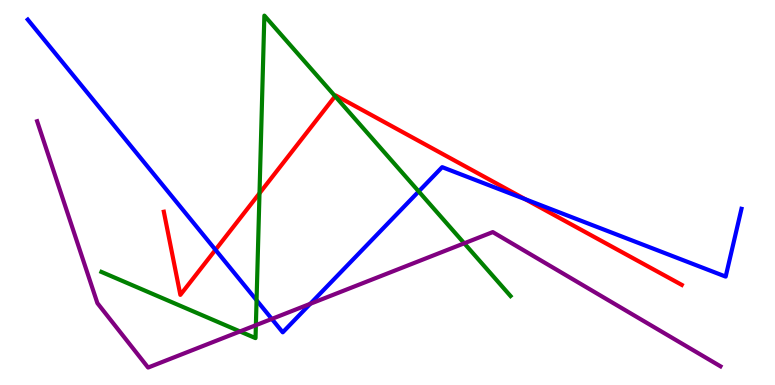[{'lines': ['blue', 'red'], 'intersections': [{'x': 2.78, 'y': 3.51}, {'x': 6.78, 'y': 4.83}]}, {'lines': ['green', 'red'], 'intersections': [{'x': 3.35, 'y': 4.98}, {'x': 4.32, 'y': 7.5}]}, {'lines': ['purple', 'red'], 'intersections': []}, {'lines': ['blue', 'green'], 'intersections': [{'x': 3.31, 'y': 2.2}, {'x': 5.4, 'y': 5.03}]}, {'lines': ['blue', 'purple'], 'intersections': [{'x': 3.51, 'y': 1.72}, {'x': 4.0, 'y': 2.11}]}, {'lines': ['green', 'purple'], 'intersections': [{'x': 3.1, 'y': 1.39}, {'x': 3.3, 'y': 1.55}, {'x': 5.99, 'y': 3.68}]}]